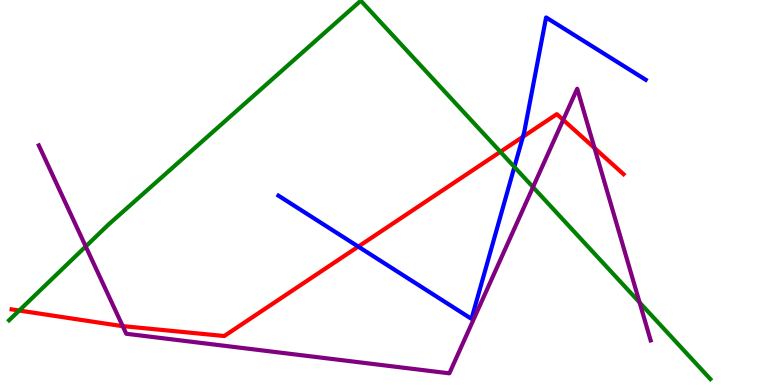[{'lines': ['blue', 'red'], 'intersections': [{'x': 4.62, 'y': 3.59}, {'x': 6.75, 'y': 6.45}]}, {'lines': ['green', 'red'], 'intersections': [{'x': 0.248, 'y': 1.93}, {'x': 6.46, 'y': 6.06}]}, {'lines': ['purple', 'red'], 'intersections': [{'x': 1.58, 'y': 1.53}, {'x': 7.27, 'y': 6.89}, {'x': 7.67, 'y': 6.15}]}, {'lines': ['blue', 'green'], 'intersections': [{'x': 6.64, 'y': 5.66}]}, {'lines': ['blue', 'purple'], 'intersections': []}, {'lines': ['green', 'purple'], 'intersections': [{'x': 1.11, 'y': 3.6}, {'x': 6.88, 'y': 5.14}, {'x': 8.25, 'y': 2.14}]}]